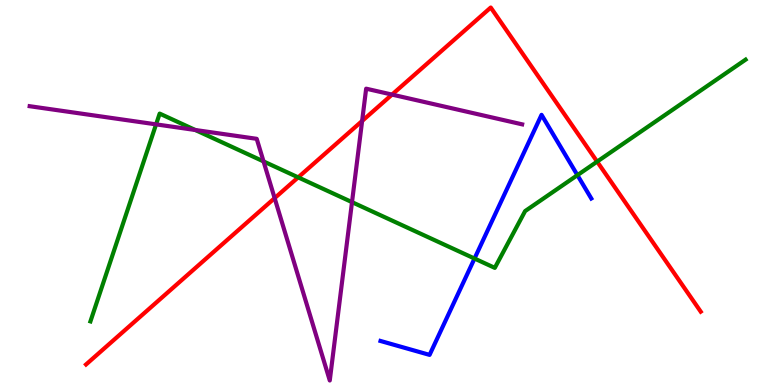[{'lines': ['blue', 'red'], 'intersections': []}, {'lines': ['green', 'red'], 'intersections': [{'x': 3.85, 'y': 5.39}, {'x': 7.71, 'y': 5.8}]}, {'lines': ['purple', 'red'], 'intersections': [{'x': 3.54, 'y': 4.85}, {'x': 4.67, 'y': 6.86}, {'x': 5.06, 'y': 7.54}]}, {'lines': ['blue', 'green'], 'intersections': [{'x': 6.12, 'y': 3.28}, {'x': 7.45, 'y': 5.45}]}, {'lines': ['blue', 'purple'], 'intersections': []}, {'lines': ['green', 'purple'], 'intersections': [{'x': 2.01, 'y': 6.77}, {'x': 2.52, 'y': 6.62}, {'x': 3.4, 'y': 5.81}, {'x': 4.54, 'y': 4.75}]}]